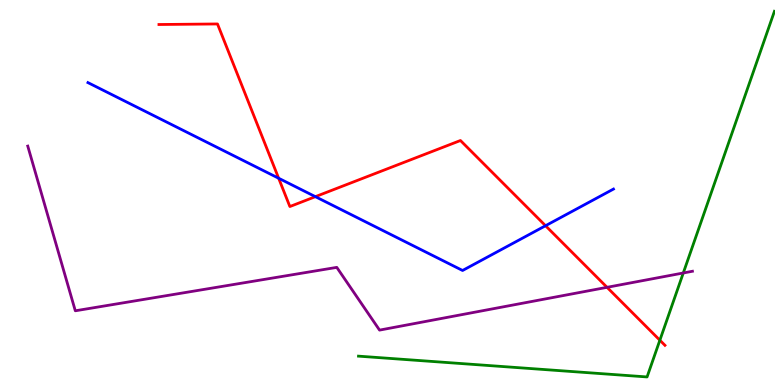[{'lines': ['blue', 'red'], 'intersections': [{'x': 3.6, 'y': 5.37}, {'x': 4.07, 'y': 4.89}, {'x': 7.04, 'y': 4.14}]}, {'lines': ['green', 'red'], 'intersections': [{'x': 8.51, 'y': 1.16}]}, {'lines': ['purple', 'red'], 'intersections': [{'x': 7.83, 'y': 2.54}]}, {'lines': ['blue', 'green'], 'intersections': []}, {'lines': ['blue', 'purple'], 'intersections': []}, {'lines': ['green', 'purple'], 'intersections': [{'x': 8.82, 'y': 2.91}]}]